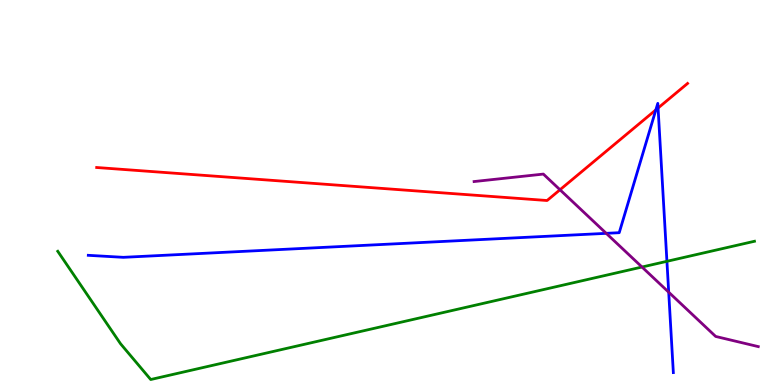[{'lines': ['blue', 'red'], 'intersections': [{'x': 8.46, 'y': 7.15}, {'x': 8.49, 'y': 7.19}]}, {'lines': ['green', 'red'], 'intersections': []}, {'lines': ['purple', 'red'], 'intersections': [{'x': 7.23, 'y': 5.07}]}, {'lines': ['blue', 'green'], 'intersections': [{'x': 8.61, 'y': 3.21}]}, {'lines': ['blue', 'purple'], 'intersections': [{'x': 7.82, 'y': 3.94}, {'x': 8.63, 'y': 2.41}]}, {'lines': ['green', 'purple'], 'intersections': [{'x': 8.28, 'y': 3.06}]}]